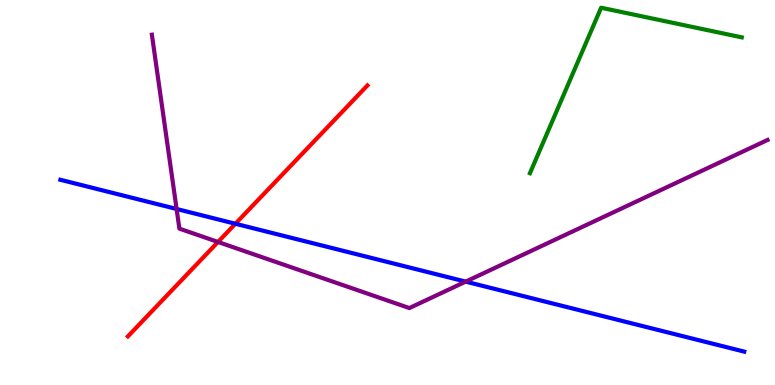[{'lines': ['blue', 'red'], 'intersections': [{'x': 3.04, 'y': 4.19}]}, {'lines': ['green', 'red'], 'intersections': []}, {'lines': ['purple', 'red'], 'intersections': [{'x': 2.81, 'y': 3.72}]}, {'lines': ['blue', 'green'], 'intersections': []}, {'lines': ['blue', 'purple'], 'intersections': [{'x': 2.28, 'y': 4.57}, {'x': 6.01, 'y': 2.69}]}, {'lines': ['green', 'purple'], 'intersections': []}]